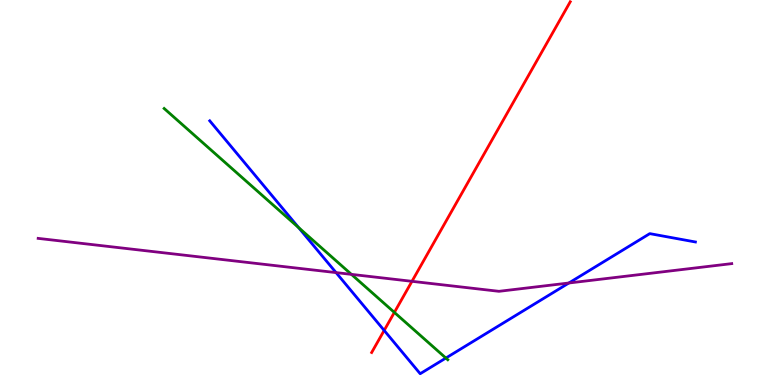[{'lines': ['blue', 'red'], 'intersections': [{'x': 4.96, 'y': 1.42}]}, {'lines': ['green', 'red'], 'intersections': [{'x': 5.09, 'y': 1.89}]}, {'lines': ['purple', 'red'], 'intersections': [{'x': 5.32, 'y': 2.69}]}, {'lines': ['blue', 'green'], 'intersections': [{'x': 3.85, 'y': 4.09}, {'x': 5.75, 'y': 0.7}]}, {'lines': ['blue', 'purple'], 'intersections': [{'x': 4.34, 'y': 2.92}, {'x': 7.34, 'y': 2.65}]}, {'lines': ['green', 'purple'], 'intersections': [{'x': 4.53, 'y': 2.87}]}]